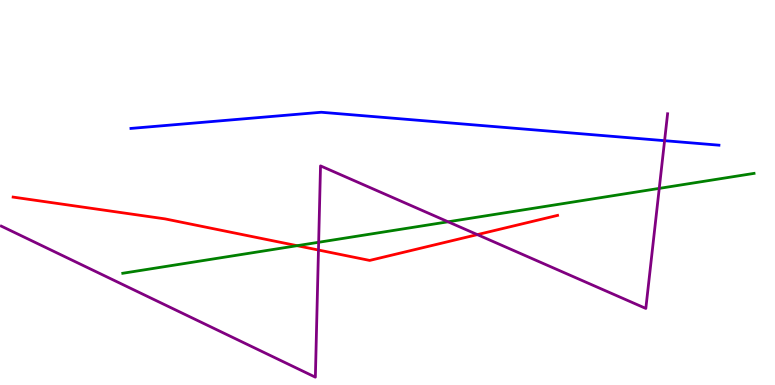[{'lines': ['blue', 'red'], 'intersections': []}, {'lines': ['green', 'red'], 'intersections': [{'x': 3.83, 'y': 3.62}]}, {'lines': ['purple', 'red'], 'intersections': [{'x': 4.11, 'y': 3.51}, {'x': 6.16, 'y': 3.91}]}, {'lines': ['blue', 'green'], 'intersections': []}, {'lines': ['blue', 'purple'], 'intersections': [{'x': 8.58, 'y': 6.35}]}, {'lines': ['green', 'purple'], 'intersections': [{'x': 4.11, 'y': 3.71}, {'x': 5.78, 'y': 4.24}, {'x': 8.51, 'y': 5.11}]}]